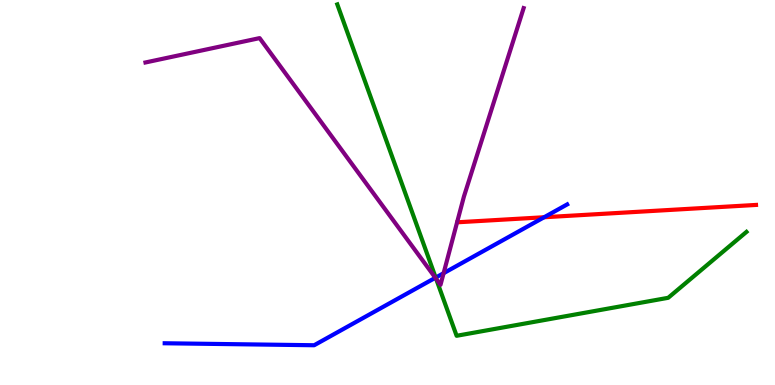[{'lines': ['blue', 'red'], 'intersections': [{'x': 7.02, 'y': 4.36}]}, {'lines': ['green', 'red'], 'intersections': []}, {'lines': ['purple', 'red'], 'intersections': []}, {'lines': ['blue', 'green'], 'intersections': [{'x': 5.62, 'y': 2.79}]}, {'lines': ['blue', 'purple'], 'intersections': [{'x': 5.62, 'y': 2.78}, {'x': 5.72, 'y': 2.9}]}, {'lines': ['green', 'purple'], 'intersections': [{'x': 5.63, 'y': 2.76}]}]